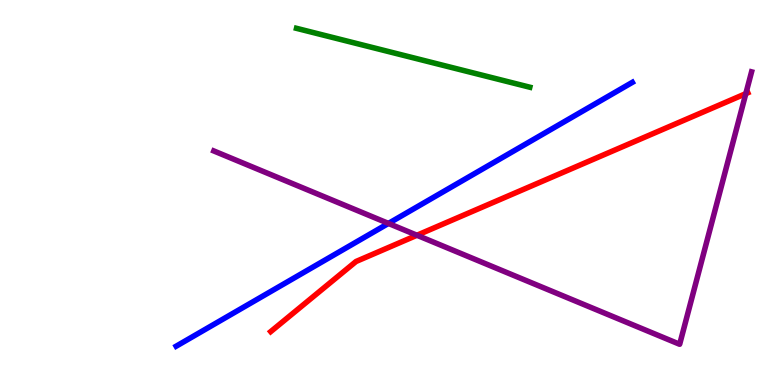[{'lines': ['blue', 'red'], 'intersections': []}, {'lines': ['green', 'red'], 'intersections': []}, {'lines': ['purple', 'red'], 'intersections': [{'x': 5.38, 'y': 3.89}, {'x': 9.62, 'y': 7.57}]}, {'lines': ['blue', 'green'], 'intersections': []}, {'lines': ['blue', 'purple'], 'intersections': [{'x': 5.01, 'y': 4.2}]}, {'lines': ['green', 'purple'], 'intersections': []}]